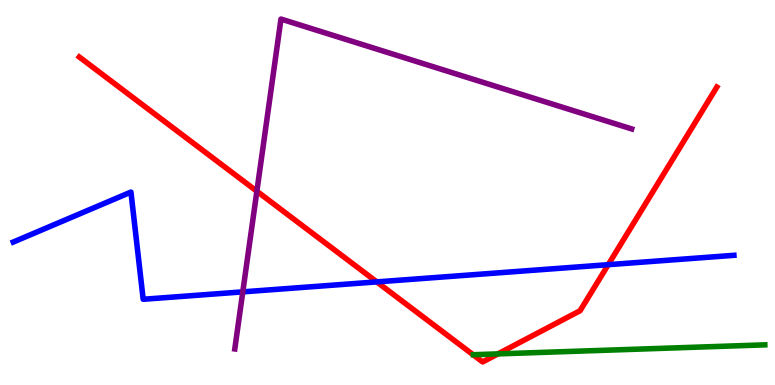[{'lines': ['blue', 'red'], 'intersections': [{'x': 4.86, 'y': 2.68}, {'x': 7.85, 'y': 3.13}]}, {'lines': ['green', 'red'], 'intersections': [{'x': 6.43, 'y': 0.808}]}, {'lines': ['purple', 'red'], 'intersections': [{'x': 3.31, 'y': 5.03}]}, {'lines': ['blue', 'green'], 'intersections': []}, {'lines': ['blue', 'purple'], 'intersections': [{'x': 3.13, 'y': 2.42}]}, {'lines': ['green', 'purple'], 'intersections': []}]